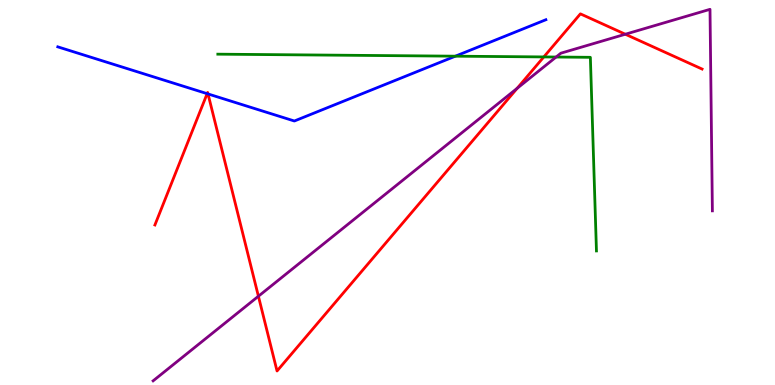[{'lines': ['blue', 'red'], 'intersections': [{'x': 2.67, 'y': 7.57}, {'x': 2.68, 'y': 7.56}]}, {'lines': ['green', 'red'], 'intersections': [{'x': 7.02, 'y': 8.52}]}, {'lines': ['purple', 'red'], 'intersections': [{'x': 3.33, 'y': 2.31}, {'x': 6.67, 'y': 7.71}, {'x': 8.07, 'y': 9.11}]}, {'lines': ['blue', 'green'], 'intersections': [{'x': 5.88, 'y': 8.54}]}, {'lines': ['blue', 'purple'], 'intersections': []}, {'lines': ['green', 'purple'], 'intersections': [{'x': 7.18, 'y': 8.52}]}]